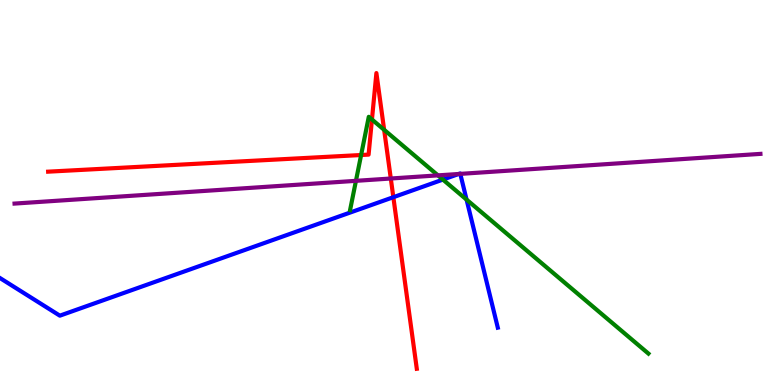[{'lines': ['blue', 'red'], 'intersections': [{'x': 5.08, 'y': 4.88}]}, {'lines': ['green', 'red'], 'intersections': [{'x': 4.66, 'y': 5.97}, {'x': 4.8, 'y': 6.9}, {'x': 4.96, 'y': 6.63}]}, {'lines': ['purple', 'red'], 'intersections': [{'x': 5.04, 'y': 5.36}]}, {'lines': ['blue', 'green'], 'intersections': [{'x': 5.72, 'y': 5.34}, {'x': 6.02, 'y': 4.82}]}, {'lines': ['blue', 'purple'], 'intersections': [{'x': 5.92, 'y': 5.48}, {'x': 5.94, 'y': 5.48}]}, {'lines': ['green', 'purple'], 'intersections': [{'x': 4.59, 'y': 5.3}, {'x': 5.65, 'y': 5.44}]}]